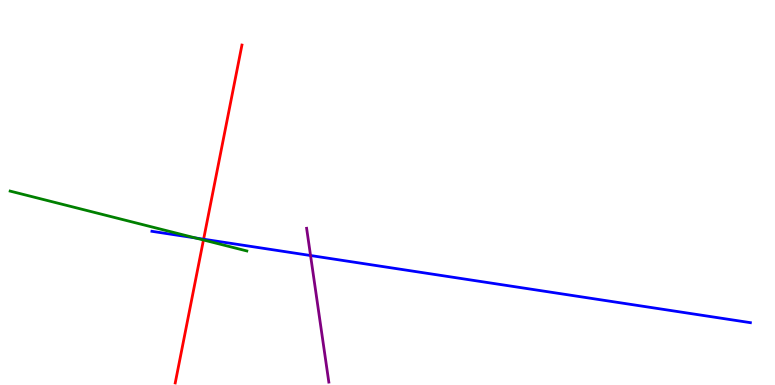[{'lines': ['blue', 'red'], 'intersections': [{'x': 2.63, 'y': 3.79}]}, {'lines': ['green', 'red'], 'intersections': [{'x': 2.63, 'y': 3.77}]}, {'lines': ['purple', 'red'], 'intersections': []}, {'lines': ['blue', 'green'], 'intersections': [{'x': 2.52, 'y': 3.82}]}, {'lines': ['blue', 'purple'], 'intersections': [{'x': 4.01, 'y': 3.36}]}, {'lines': ['green', 'purple'], 'intersections': []}]